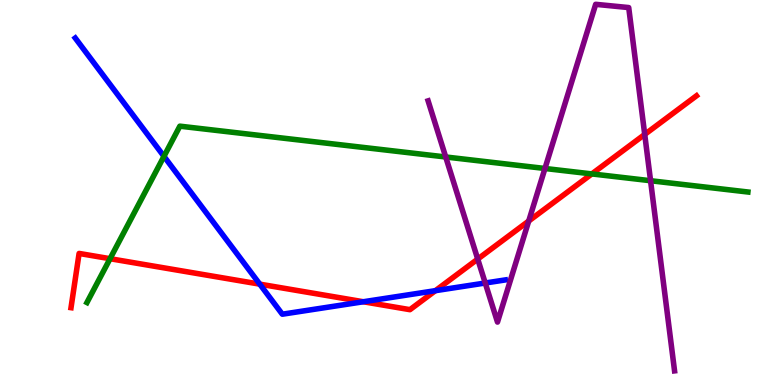[{'lines': ['blue', 'red'], 'intersections': [{'x': 3.35, 'y': 2.62}, {'x': 4.69, 'y': 2.16}, {'x': 5.62, 'y': 2.45}]}, {'lines': ['green', 'red'], 'intersections': [{'x': 1.42, 'y': 3.28}, {'x': 7.64, 'y': 5.48}]}, {'lines': ['purple', 'red'], 'intersections': [{'x': 6.16, 'y': 3.27}, {'x': 6.82, 'y': 4.26}, {'x': 8.32, 'y': 6.51}]}, {'lines': ['blue', 'green'], 'intersections': [{'x': 2.12, 'y': 5.94}]}, {'lines': ['blue', 'purple'], 'intersections': [{'x': 6.26, 'y': 2.65}]}, {'lines': ['green', 'purple'], 'intersections': [{'x': 5.75, 'y': 5.92}, {'x': 7.03, 'y': 5.62}, {'x': 8.39, 'y': 5.31}]}]